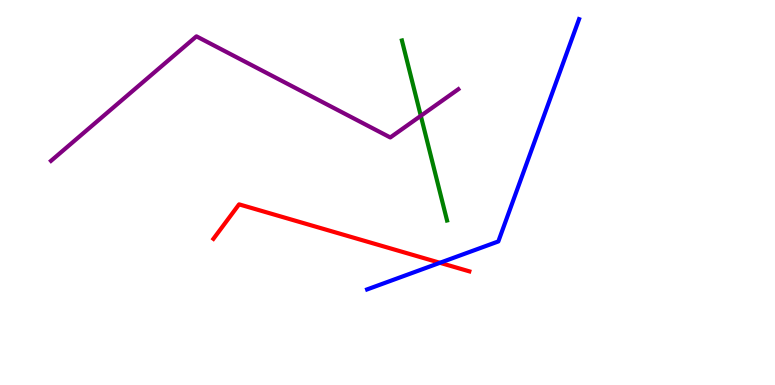[{'lines': ['blue', 'red'], 'intersections': [{'x': 5.68, 'y': 3.17}]}, {'lines': ['green', 'red'], 'intersections': []}, {'lines': ['purple', 'red'], 'intersections': []}, {'lines': ['blue', 'green'], 'intersections': []}, {'lines': ['blue', 'purple'], 'intersections': []}, {'lines': ['green', 'purple'], 'intersections': [{'x': 5.43, 'y': 6.99}]}]